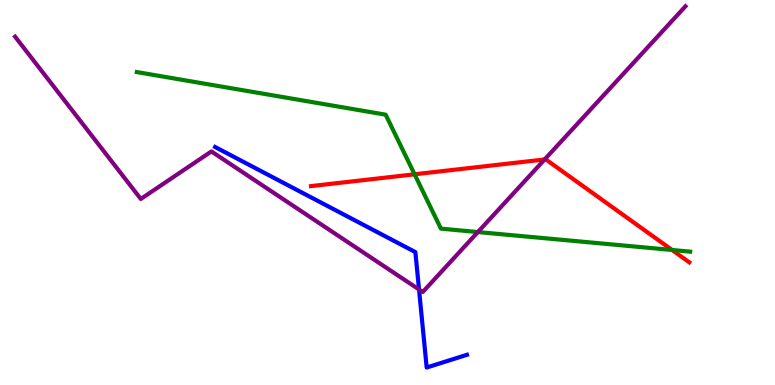[{'lines': ['blue', 'red'], 'intersections': []}, {'lines': ['green', 'red'], 'intersections': [{'x': 5.35, 'y': 5.47}, {'x': 8.67, 'y': 3.51}]}, {'lines': ['purple', 'red'], 'intersections': [{'x': 7.03, 'y': 5.86}]}, {'lines': ['blue', 'green'], 'intersections': []}, {'lines': ['blue', 'purple'], 'intersections': [{'x': 5.41, 'y': 2.48}]}, {'lines': ['green', 'purple'], 'intersections': [{'x': 6.17, 'y': 3.97}]}]